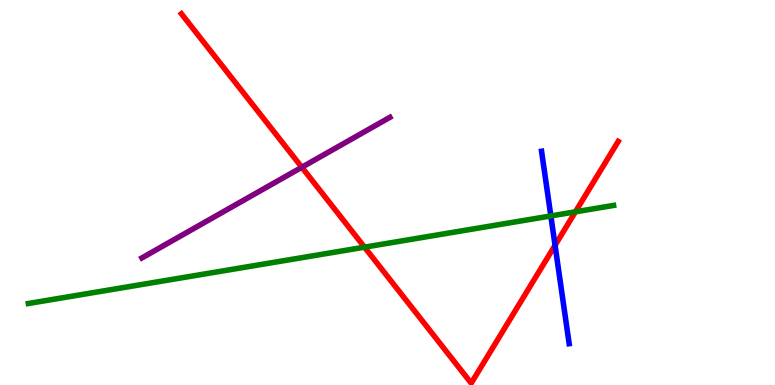[{'lines': ['blue', 'red'], 'intersections': [{'x': 7.16, 'y': 3.63}]}, {'lines': ['green', 'red'], 'intersections': [{'x': 4.7, 'y': 3.58}, {'x': 7.42, 'y': 4.5}]}, {'lines': ['purple', 'red'], 'intersections': [{'x': 3.89, 'y': 5.66}]}, {'lines': ['blue', 'green'], 'intersections': [{'x': 7.11, 'y': 4.39}]}, {'lines': ['blue', 'purple'], 'intersections': []}, {'lines': ['green', 'purple'], 'intersections': []}]